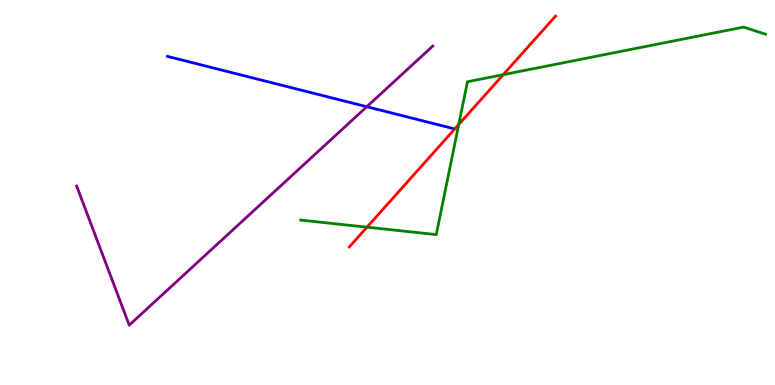[{'lines': ['blue', 'red'], 'intersections': []}, {'lines': ['green', 'red'], 'intersections': [{'x': 4.74, 'y': 4.1}, {'x': 5.92, 'y': 6.77}, {'x': 6.49, 'y': 8.06}]}, {'lines': ['purple', 'red'], 'intersections': []}, {'lines': ['blue', 'green'], 'intersections': []}, {'lines': ['blue', 'purple'], 'intersections': [{'x': 4.73, 'y': 7.23}]}, {'lines': ['green', 'purple'], 'intersections': []}]